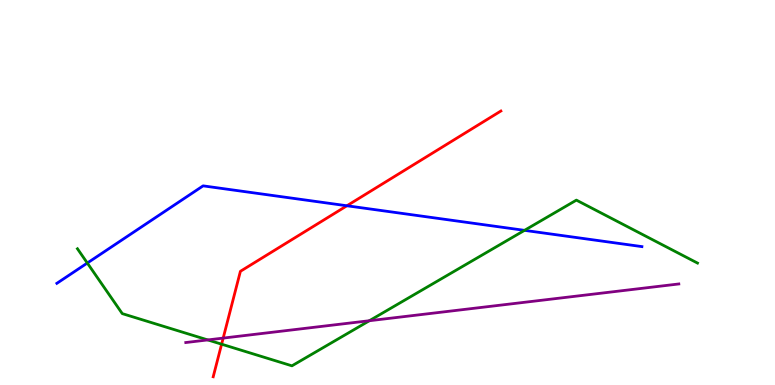[{'lines': ['blue', 'red'], 'intersections': [{'x': 4.48, 'y': 4.66}]}, {'lines': ['green', 'red'], 'intersections': [{'x': 2.86, 'y': 1.06}]}, {'lines': ['purple', 'red'], 'intersections': [{'x': 2.88, 'y': 1.22}]}, {'lines': ['blue', 'green'], 'intersections': [{'x': 1.13, 'y': 3.17}, {'x': 6.77, 'y': 4.02}]}, {'lines': ['blue', 'purple'], 'intersections': []}, {'lines': ['green', 'purple'], 'intersections': [{'x': 2.68, 'y': 1.17}, {'x': 4.77, 'y': 1.67}]}]